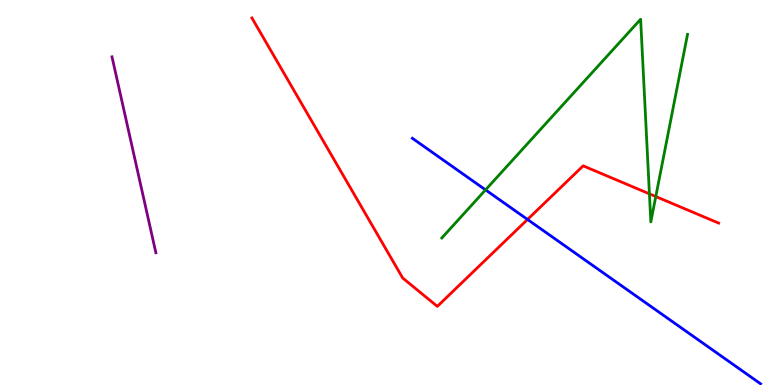[{'lines': ['blue', 'red'], 'intersections': [{'x': 6.81, 'y': 4.3}]}, {'lines': ['green', 'red'], 'intersections': [{'x': 8.38, 'y': 4.97}, {'x': 8.46, 'y': 4.9}]}, {'lines': ['purple', 'red'], 'intersections': []}, {'lines': ['blue', 'green'], 'intersections': [{'x': 6.27, 'y': 5.07}]}, {'lines': ['blue', 'purple'], 'intersections': []}, {'lines': ['green', 'purple'], 'intersections': []}]